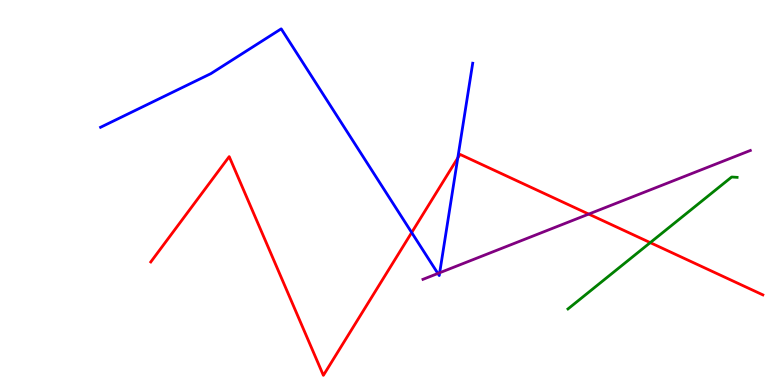[{'lines': ['blue', 'red'], 'intersections': [{'x': 5.31, 'y': 3.96}, {'x': 5.91, 'y': 5.9}]}, {'lines': ['green', 'red'], 'intersections': [{'x': 8.39, 'y': 3.7}]}, {'lines': ['purple', 'red'], 'intersections': [{'x': 7.6, 'y': 4.44}]}, {'lines': ['blue', 'green'], 'intersections': []}, {'lines': ['blue', 'purple'], 'intersections': [{'x': 5.65, 'y': 2.9}, {'x': 5.67, 'y': 2.92}]}, {'lines': ['green', 'purple'], 'intersections': []}]